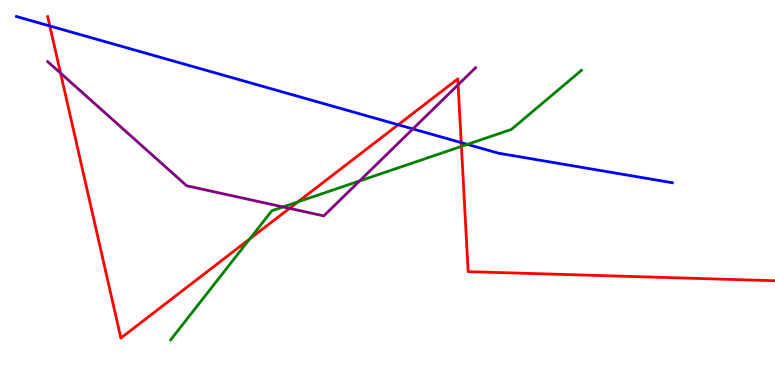[{'lines': ['blue', 'red'], 'intersections': [{'x': 0.643, 'y': 9.33}, {'x': 5.14, 'y': 6.76}, {'x': 5.95, 'y': 6.3}]}, {'lines': ['green', 'red'], 'intersections': [{'x': 3.22, 'y': 3.8}, {'x': 3.84, 'y': 4.76}, {'x': 5.95, 'y': 6.2}]}, {'lines': ['purple', 'red'], 'intersections': [{'x': 0.781, 'y': 8.1}, {'x': 3.74, 'y': 4.59}, {'x': 5.91, 'y': 7.8}]}, {'lines': ['blue', 'green'], 'intersections': [{'x': 6.03, 'y': 6.25}]}, {'lines': ['blue', 'purple'], 'intersections': [{'x': 5.33, 'y': 6.65}]}, {'lines': ['green', 'purple'], 'intersections': [{'x': 3.65, 'y': 4.63}, {'x': 4.64, 'y': 5.3}]}]